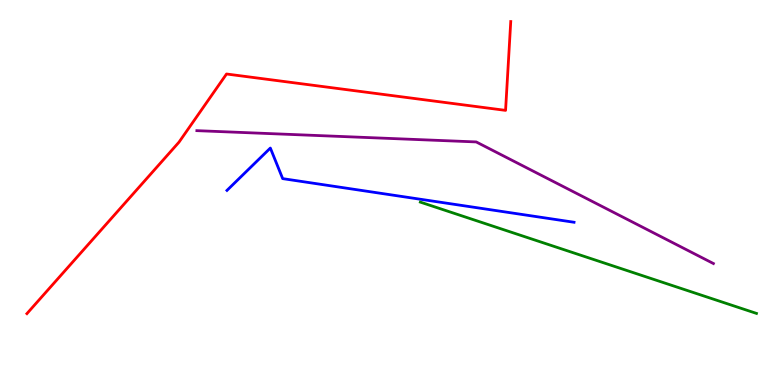[{'lines': ['blue', 'red'], 'intersections': []}, {'lines': ['green', 'red'], 'intersections': []}, {'lines': ['purple', 'red'], 'intersections': []}, {'lines': ['blue', 'green'], 'intersections': []}, {'lines': ['blue', 'purple'], 'intersections': []}, {'lines': ['green', 'purple'], 'intersections': []}]